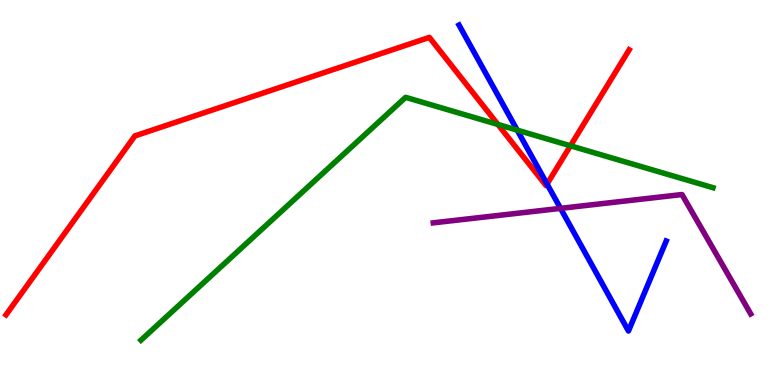[{'lines': ['blue', 'red'], 'intersections': [{'x': 7.06, 'y': 5.22}]}, {'lines': ['green', 'red'], 'intersections': [{'x': 6.42, 'y': 6.77}, {'x': 7.36, 'y': 6.21}]}, {'lines': ['purple', 'red'], 'intersections': []}, {'lines': ['blue', 'green'], 'intersections': [{'x': 6.67, 'y': 6.62}]}, {'lines': ['blue', 'purple'], 'intersections': [{'x': 7.23, 'y': 4.59}]}, {'lines': ['green', 'purple'], 'intersections': []}]